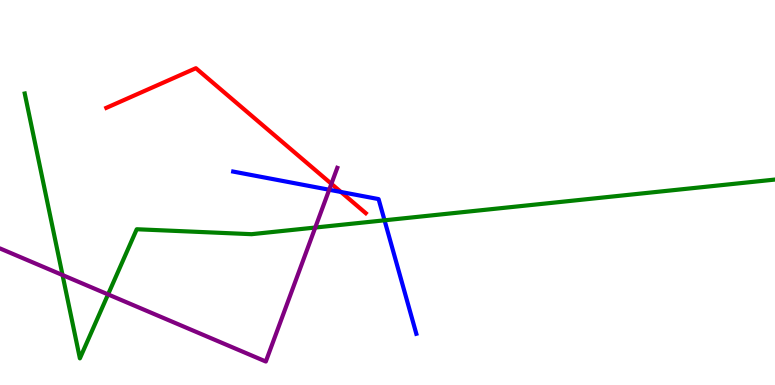[{'lines': ['blue', 'red'], 'intersections': [{'x': 4.4, 'y': 5.01}]}, {'lines': ['green', 'red'], 'intersections': []}, {'lines': ['purple', 'red'], 'intersections': [{'x': 4.28, 'y': 5.23}]}, {'lines': ['blue', 'green'], 'intersections': [{'x': 4.96, 'y': 4.28}]}, {'lines': ['blue', 'purple'], 'intersections': [{'x': 4.25, 'y': 5.07}]}, {'lines': ['green', 'purple'], 'intersections': [{'x': 0.807, 'y': 2.86}, {'x': 1.39, 'y': 2.35}, {'x': 4.07, 'y': 4.09}]}]